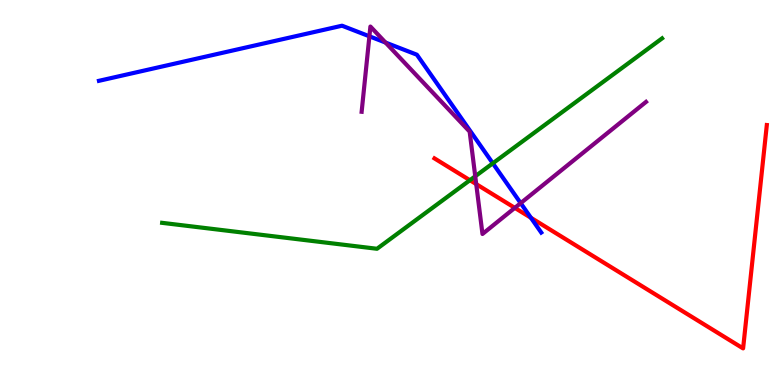[{'lines': ['blue', 'red'], 'intersections': [{'x': 6.85, 'y': 4.34}]}, {'lines': ['green', 'red'], 'intersections': [{'x': 6.06, 'y': 5.32}]}, {'lines': ['purple', 'red'], 'intersections': [{'x': 6.14, 'y': 5.22}, {'x': 6.64, 'y': 4.6}]}, {'lines': ['blue', 'green'], 'intersections': [{'x': 6.36, 'y': 5.76}]}, {'lines': ['blue', 'purple'], 'intersections': [{'x': 4.77, 'y': 9.06}, {'x': 4.97, 'y': 8.89}, {'x': 6.72, 'y': 4.72}]}, {'lines': ['green', 'purple'], 'intersections': [{'x': 6.13, 'y': 5.42}]}]